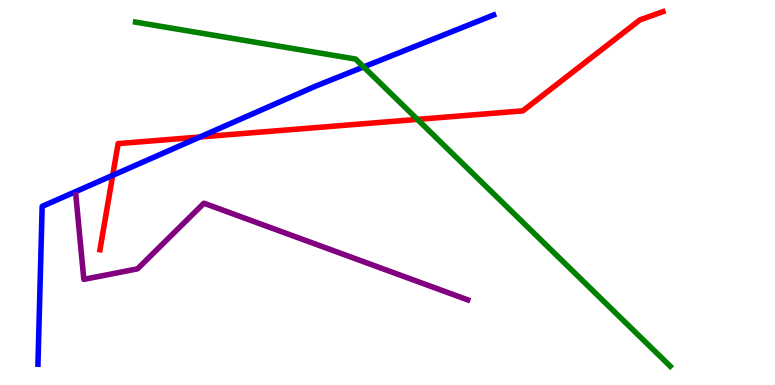[{'lines': ['blue', 'red'], 'intersections': [{'x': 1.45, 'y': 5.45}, {'x': 2.58, 'y': 6.44}]}, {'lines': ['green', 'red'], 'intersections': [{'x': 5.39, 'y': 6.9}]}, {'lines': ['purple', 'red'], 'intersections': []}, {'lines': ['blue', 'green'], 'intersections': [{'x': 4.69, 'y': 8.26}]}, {'lines': ['blue', 'purple'], 'intersections': []}, {'lines': ['green', 'purple'], 'intersections': []}]